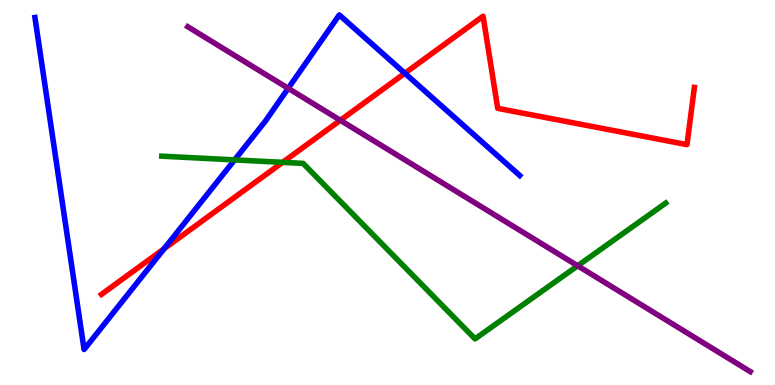[{'lines': ['blue', 'red'], 'intersections': [{'x': 2.12, 'y': 3.54}, {'x': 5.22, 'y': 8.1}]}, {'lines': ['green', 'red'], 'intersections': [{'x': 3.65, 'y': 5.78}]}, {'lines': ['purple', 'red'], 'intersections': [{'x': 4.39, 'y': 6.88}]}, {'lines': ['blue', 'green'], 'intersections': [{'x': 3.03, 'y': 5.85}]}, {'lines': ['blue', 'purple'], 'intersections': [{'x': 3.72, 'y': 7.71}]}, {'lines': ['green', 'purple'], 'intersections': [{'x': 7.45, 'y': 3.1}]}]